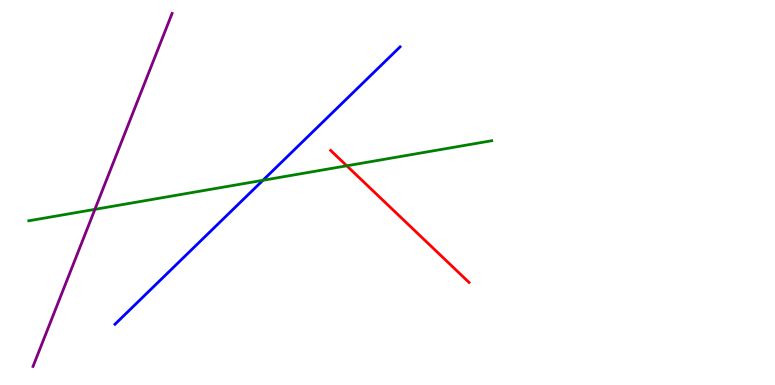[{'lines': ['blue', 'red'], 'intersections': []}, {'lines': ['green', 'red'], 'intersections': [{'x': 4.47, 'y': 5.69}]}, {'lines': ['purple', 'red'], 'intersections': []}, {'lines': ['blue', 'green'], 'intersections': [{'x': 3.39, 'y': 5.32}]}, {'lines': ['blue', 'purple'], 'intersections': []}, {'lines': ['green', 'purple'], 'intersections': [{'x': 1.22, 'y': 4.56}]}]